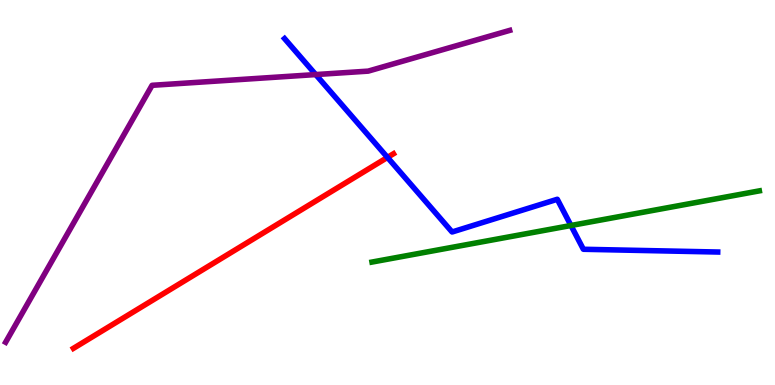[{'lines': ['blue', 'red'], 'intersections': [{'x': 5.0, 'y': 5.91}]}, {'lines': ['green', 'red'], 'intersections': []}, {'lines': ['purple', 'red'], 'intersections': []}, {'lines': ['blue', 'green'], 'intersections': [{'x': 7.37, 'y': 4.14}]}, {'lines': ['blue', 'purple'], 'intersections': [{'x': 4.07, 'y': 8.06}]}, {'lines': ['green', 'purple'], 'intersections': []}]